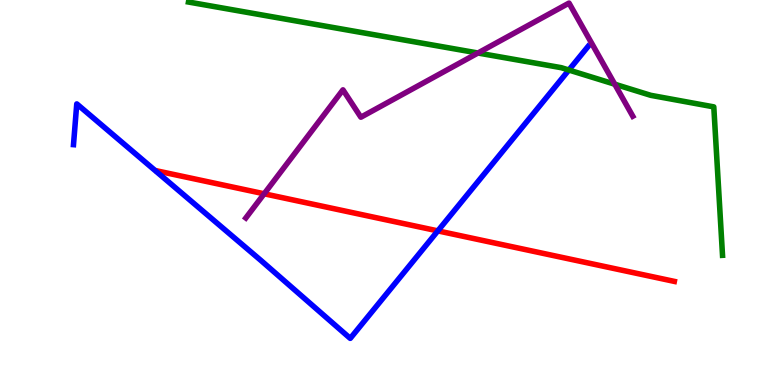[{'lines': ['blue', 'red'], 'intersections': [{'x': 5.65, 'y': 4.0}]}, {'lines': ['green', 'red'], 'intersections': []}, {'lines': ['purple', 'red'], 'intersections': [{'x': 3.41, 'y': 4.97}]}, {'lines': ['blue', 'green'], 'intersections': [{'x': 7.34, 'y': 8.18}]}, {'lines': ['blue', 'purple'], 'intersections': []}, {'lines': ['green', 'purple'], 'intersections': [{'x': 6.17, 'y': 8.62}, {'x': 7.93, 'y': 7.81}]}]